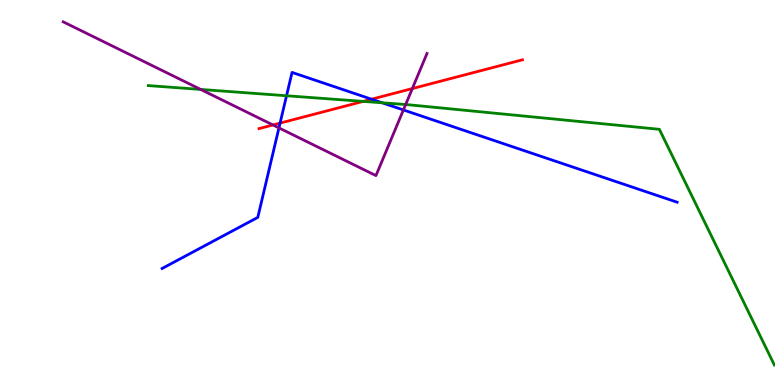[{'lines': ['blue', 'red'], 'intersections': [{'x': 3.61, 'y': 6.8}, {'x': 4.79, 'y': 7.42}]}, {'lines': ['green', 'red'], 'intersections': [{'x': 4.69, 'y': 7.37}]}, {'lines': ['purple', 'red'], 'intersections': [{'x': 3.52, 'y': 6.75}, {'x': 5.32, 'y': 7.7}]}, {'lines': ['blue', 'green'], 'intersections': [{'x': 3.7, 'y': 7.51}, {'x': 4.93, 'y': 7.33}]}, {'lines': ['blue', 'purple'], 'intersections': [{'x': 3.6, 'y': 6.68}, {'x': 5.21, 'y': 7.14}]}, {'lines': ['green', 'purple'], 'intersections': [{'x': 2.59, 'y': 7.68}, {'x': 5.23, 'y': 7.29}]}]